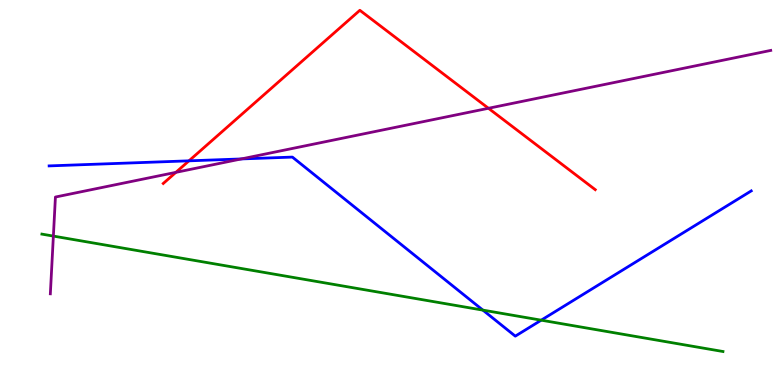[{'lines': ['blue', 'red'], 'intersections': [{'x': 2.44, 'y': 5.82}]}, {'lines': ['green', 'red'], 'intersections': []}, {'lines': ['purple', 'red'], 'intersections': [{'x': 2.27, 'y': 5.52}, {'x': 6.3, 'y': 7.19}]}, {'lines': ['blue', 'green'], 'intersections': [{'x': 6.23, 'y': 1.94}, {'x': 6.98, 'y': 1.68}]}, {'lines': ['blue', 'purple'], 'intersections': [{'x': 3.11, 'y': 5.87}]}, {'lines': ['green', 'purple'], 'intersections': [{'x': 0.689, 'y': 3.87}]}]